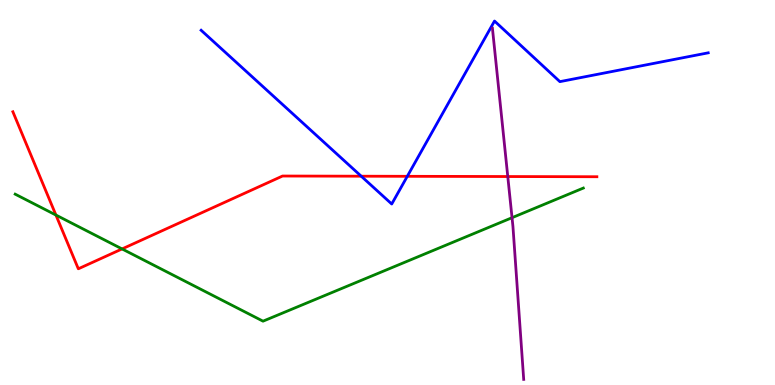[{'lines': ['blue', 'red'], 'intersections': [{'x': 4.66, 'y': 5.42}, {'x': 5.26, 'y': 5.42}]}, {'lines': ['green', 'red'], 'intersections': [{'x': 0.722, 'y': 4.41}, {'x': 1.57, 'y': 3.53}]}, {'lines': ['purple', 'red'], 'intersections': [{'x': 6.55, 'y': 5.41}]}, {'lines': ['blue', 'green'], 'intersections': []}, {'lines': ['blue', 'purple'], 'intersections': []}, {'lines': ['green', 'purple'], 'intersections': [{'x': 6.61, 'y': 4.35}]}]